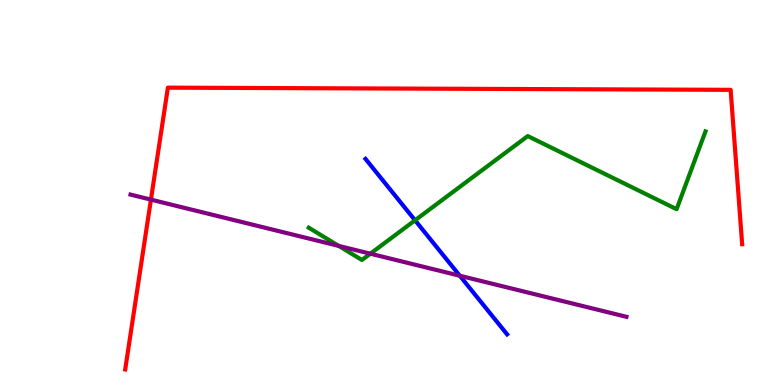[{'lines': ['blue', 'red'], 'intersections': []}, {'lines': ['green', 'red'], 'intersections': []}, {'lines': ['purple', 'red'], 'intersections': [{'x': 1.95, 'y': 4.82}]}, {'lines': ['blue', 'green'], 'intersections': [{'x': 5.36, 'y': 4.28}]}, {'lines': ['blue', 'purple'], 'intersections': [{'x': 5.93, 'y': 2.84}]}, {'lines': ['green', 'purple'], 'intersections': [{'x': 4.37, 'y': 3.61}, {'x': 4.78, 'y': 3.41}]}]